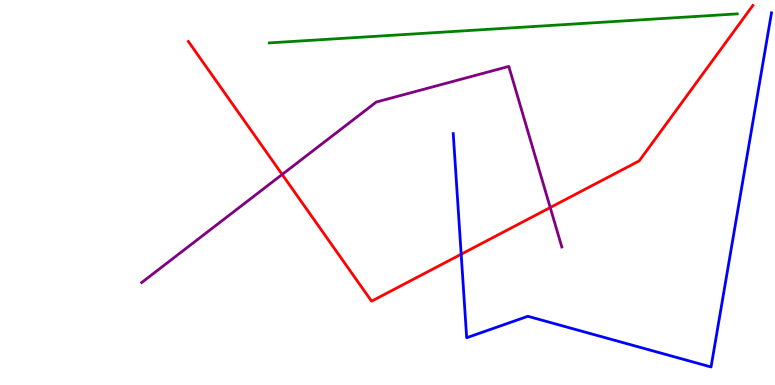[{'lines': ['blue', 'red'], 'intersections': [{'x': 5.95, 'y': 3.4}]}, {'lines': ['green', 'red'], 'intersections': []}, {'lines': ['purple', 'red'], 'intersections': [{'x': 3.64, 'y': 5.47}, {'x': 7.1, 'y': 4.61}]}, {'lines': ['blue', 'green'], 'intersections': []}, {'lines': ['blue', 'purple'], 'intersections': []}, {'lines': ['green', 'purple'], 'intersections': []}]